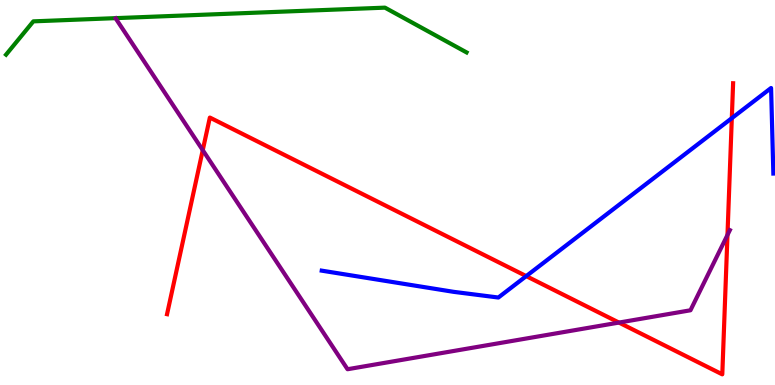[{'lines': ['blue', 'red'], 'intersections': [{'x': 6.79, 'y': 2.83}, {'x': 9.44, 'y': 6.93}]}, {'lines': ['green', 'red'], 'intersections': []}, {'lines': ['purple', 'red'], 'intersections': [{'x': 2.62, 'y': 6.1}, {'x': 7.99, 'y': 1.62}, {'x': 9.39, 'y': 3.9}]}, {'lines': ['blue', 'green'], 'intersections': []}, {'lines': ['blue', 'purple'], 'intersections': []}, {'lines': ['green', 'purple'], 'intersections': []}]